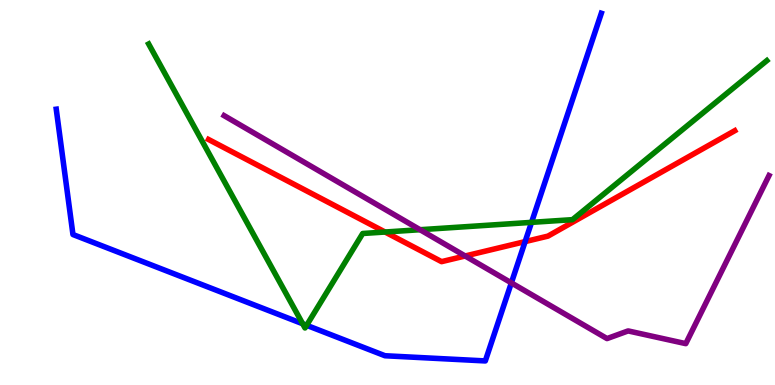[{'lines': ['blue', 'red'], 'intersections': [{'x': 6.78, 'y': 3.72}]}, {'lines': ['green', 'red'], 'intersections': [{'x': 4.97, 'y': 3.97}]}, {'lines': ['purple', 'red'], 'intersections': [{'x': 6.0, 'y': 3.35}]}, {'lines': ['blue', 'green'], 'intersections': [{'x': 3.91, 'y': 1.59}, {'x': 3.96, 'y': 1.55}, {'x': 6.86, 'y': 4.22}]}, {'lines': ['blue', 'purple'], 'intersections': [{'x': 6.6, 'y': 2.65}]}, {'lines': ['green', 'purple'], 'intersections': [{'x': 5.42, 'y': 4.03}]}]